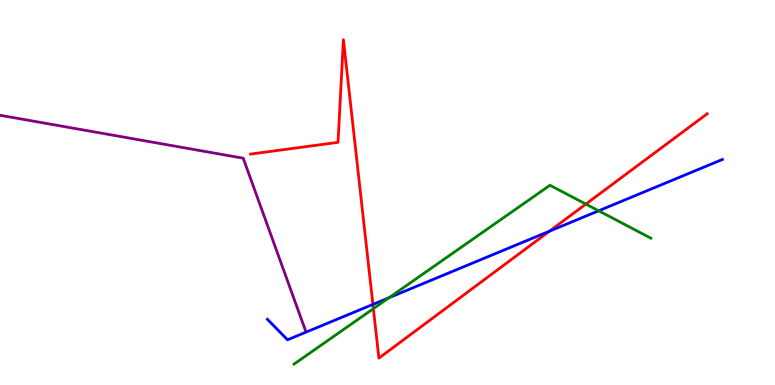[{'lines': ['blue', 'red'], 'intersections': [{'x': 4.81, 'y': 2.09}, {'x': 7.09, 'y': 3.99}]}, {'lines': ['green', 'red'], 'intersections': [{'x': 4.82, 'y': 1.98}, {'x': 7.56, 'y': 4.7}]}, {'lines': ['purple', 'red'], 'intersections': []}, {'lines': ['blue', 'green'], 'intersections': [{'x': 5.02, 'y': 2.27}, {'x': 7.72, 'y': 4.52}]}, {'lines': ['blue', 'purple'], 'intersections': []}, {'lines': ['green', 'purple'], 'intersections': []}]